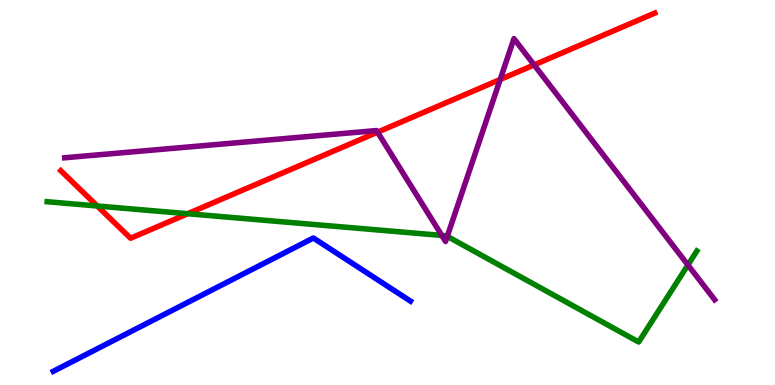[{'lines': ['blue', 'red'], 'intersections': []}, {'lines': ['green', 'red'], 'intersections': [{'x': 1.25, 'y': 4.65}, {'x': 2.42, 'y': 4.45}]}, {'lines': ['purple', 'red'], 'intersections': [{'x': 4.87, 'y': 6.57}, {'x': 6.45, 'y': 7.93}, {'x': 6.89, 'y': 8.31}]}, {'lines': ['blue', 'green'], 'intersections': []}, {'lines': ['blue', 'purple'], 'intersections': []}, {'lines': ['green', 'purple'], 'intersections': [{'x': 5.7, 'y': 3.89}, {'x': 5.77, 'y': 3.86}, {'x': 8.88, 'y': 3.12}]}]